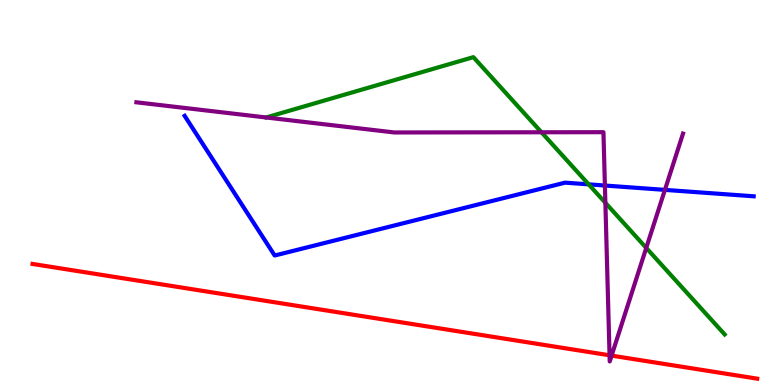[{'lines': ['blue', 'red'], 'intersections': []}, {'lines': ['green', 'red'], 'intersections': []}, {'lines': ['purple', 'red'], 'intersections': [{'x': 7.87, 'y': 0.772}, {'x': 7.89, 'y': 0.763}]}, {'lines': ['blue', 'green'], 'intersections': [{'x': 7.6, 'y': 5.21}]}, {'lines': ['blue', 'purple'], 'intersections': [{'x': 7.81, 'y': 5.18}, {'x': 8.58, 'y': 5.07}]}, {'lines': ['green', 'purple'], 'intersections': [{'x': 6.99, 'y': 6.56}, {'x': 7.81, 'y': 4.73}, {'x': 8.34, 'y': 3.56}]}]